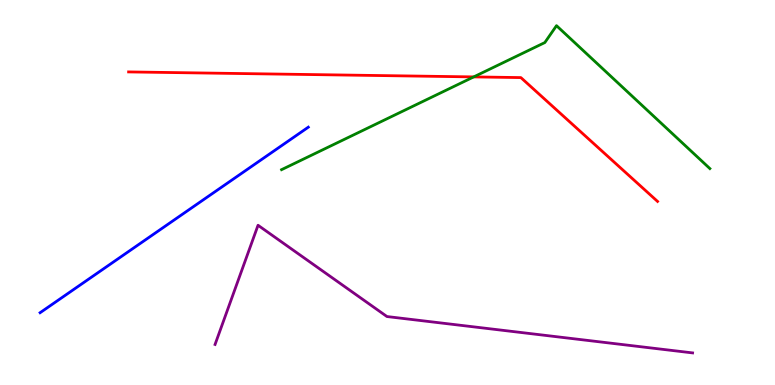[{'lines': ['blue', 'red'], 'intersections': []}, {'lines': ['green', 'red'], 'intersections': [{'x': 6.11, 'y': 8.0}]}, {'lines': ['purple', 'red'], 'intersections': []}, {'lines': ['blue', 'green'], 'intersections': []}, {'lines': ['blue', 'purple'], 'intersections': []}, {'lines': ['green', 'purple'], 'intersections': []}]